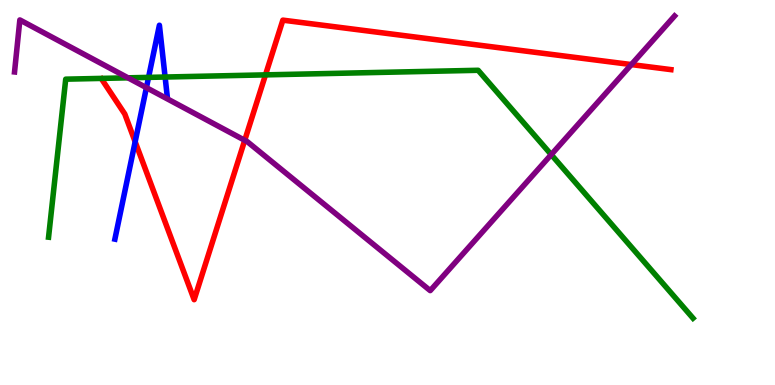[{'lines': ['blue', 'red'], 'intersections': [{'x': 1.74, 'y': 6.32}]}, {'lines': ['green', 'red'], 'intersections': [{'x': 3.43, 'y': 8.06}]}, {'lines': ['purple', 'red'], 'intersections': [{'x': 3.16, 'y': 6.36}, {'x': 8.15, 'y': 8.32}]}, {'lines': ['blue', 'green'], 'intersections': [{'x': 1.92, 'y': 7.99}, {'x': 2.13, 'y': 8.0}]}, {'lines': ['blue', 'purple'], 'intersections': [{'x': 1.89, 'y': 7.72}]}, {'lines': ['green', 'purple'], 'intersections': [{'x': 1.65, 'y': 7.98}, {'x': 7.11, 'y': 5.98}]}]